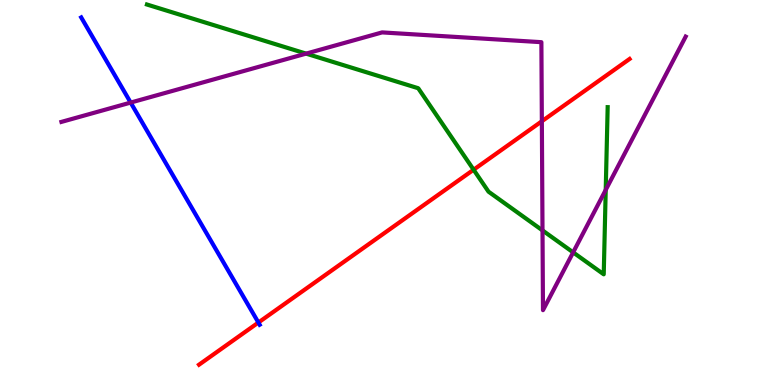[{'lines': ['blue', 'red'], 'intersections': [{'x': 3.33, 'y': 1.62}]}, {'lines': ['green', 'red'], 'intersections': [{'x': 6.11, 'y': 5.59}]}, {'lines': ['purple', 'red'], 'intersections': [{'x': 6.99, 'y': 6.85}]}, {'lines': ['blue', 'green'], 'intersections': []}, {'lines': ['blue', 'purple'], 'intersections': [{'x': 1.69, 'y': 7.34}]}, {'lines': ['green', 'purple'], 'intersections': [{'x': 3.95, 'y': 8.61}, {'x': 7.0, 'y': 4.02}, {'x': 7.4, 'y': 3.44}, {'x': 7.82, 'y': 5.07}]}]